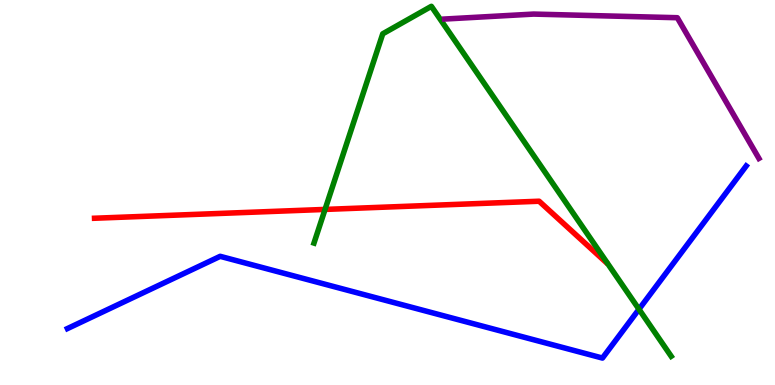[{'lines': ['blue', 'red'], 'intersections': []}, {'lines': ['green', 'red'], 'intersections': [{'x': 4.19, 'y': 4.56}]}, {'lines': ['purple', 'red'], 'intersections': []}, {'lines': ['blue', 'green'], 'intersections': [{'x': 8.24, 'y': 1.97}]}, {'lines': ['blue', 'purple'], 'intersections': []}, {'lines': ['green', 'purple'], 'intersections': []}]